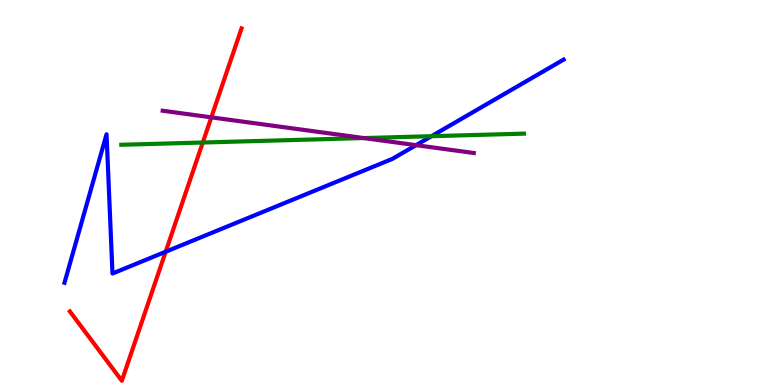[{'lines': ['blue', 'red'], 'intersections': [{'x': 2.14, 'y': 3.46}]}, {'lines': ['green', 'red'], 'intersections': [{'x': 2.62, 'y': 6.3}]}, {'lines': ['purple', 'red'], 'intersections': [{'x': 2.73, 'y': 6.95}]}, {'lines': ['blue', 'green'], 'intersections': [{'x': 5.57, 'y': 6.46}]}, {'lines': ['blue', 'purple'], 'intersections': [{'x': 5.37, 'y': 6.23}]}, {'lines': ['green', 'purple'], 'intersections': [{'x': 4.69, 'y': 6.41}]}]